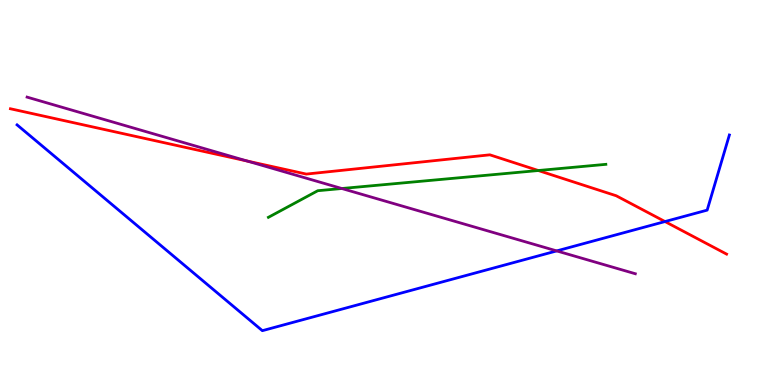[{'lines': ['blue', 'red'], 'intersections': [{'x': 8.58, 'y': 4.25}]}, {'lines': ['green', 'red'], 'intersections': [{'x': 6.95, 'y': 5.57}]}, {'lines': ['purple', 'red'], 'intersections': [{'x': 3.19, 'y': 5.82}]}, {'lines': ['blue', 'green'], 'intersections': []}, {'lines': ['blue', 'purple'], 'intersections': [{'x': 7.18, 'y': 3.48}]}, {'lines': ['green', 'purple'], 'intersections': [{'x': 4.41, 'y': 5.1}]}]